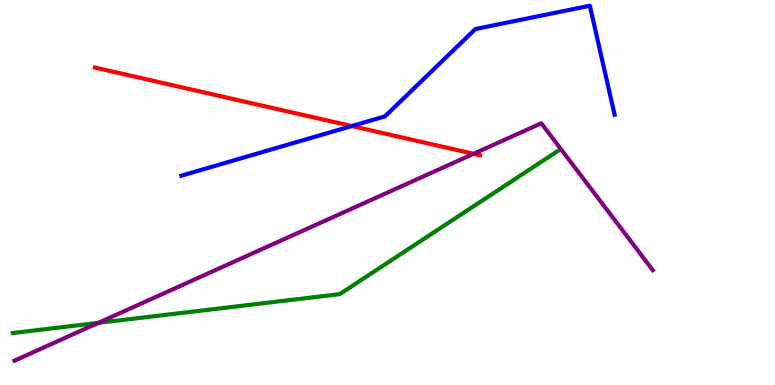[{'lines': ['blue', 'red'], 'intersections': [{'x': 4.54, 'y': 6.73}]}, {'lines': ['green', 'red'], 'intersections': []}, {'lines': ['purple', 'red'], 'intersections': [{'x': 6.11, 'y': 6.01}]}, {'lines': ['blue', 'green'], 'intersections': []}, {'lines': ['blue', 'purple'], 'intersections': []}, {'lines': ['green', 'purple'], 'intersections': [{'x': 1.27, 'y': 1.61}]}]